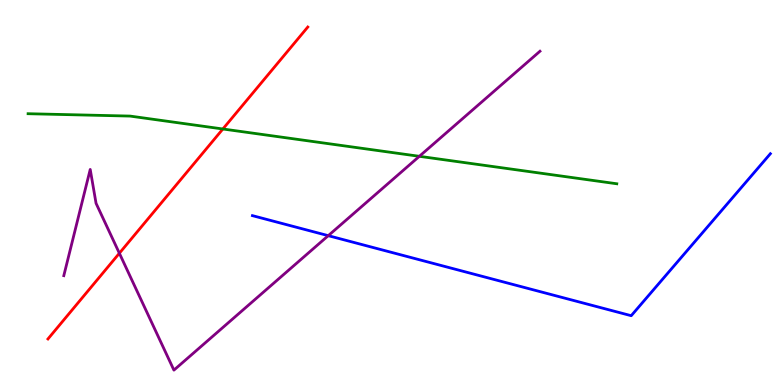[{'lines': ['blue', 'red'], 'intersections': []}, {'lines': ['green', 'red'], 'intersections': [{'x': 2.88, 'y': 6.65}]}, {'lines': ['purple', 'red'], 'intersections': [{'x': 1.54, 'y': 3.42}]}, {'lines': ['blue', 'green'], 'intersections': []}, {'lines': ['blue', 'purple'], 'intersections': [{'x': 4.24, 'y': 3.88}]}, {'lines': ['green', 'purple'], 'intersections': [{'x': 5.41, 'y': 5.94}]}]